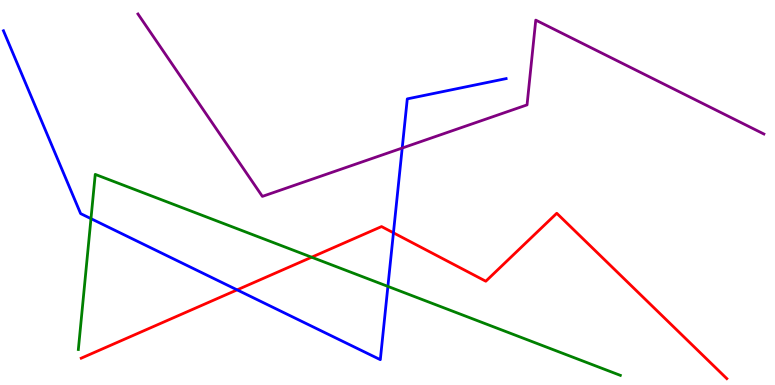[{'lines': ['blue', 'red'], 'intersections': [{'x': 3.06, 'y': 2.47}, {'x': 5.08, 'y': 3.95}]}, {'lines': ['green', 'red'], 'intersections': [{'x': 4.02, 'y': 3.32}]}, {'lines': ['purple', 'red'], 'intersections': []}, {'lines': ['blue', 'green'], 'intersections': [{'x': 1.17, 'y': 4.32}, {'x': 5.01, 'y': 2.56}]}, {'lines': ['blue', 'purple'], 'intersections': [{'x': 5.19, 'y': 6.15}]}, {'lines': ['green', 'purple'], 'intersections': []}]